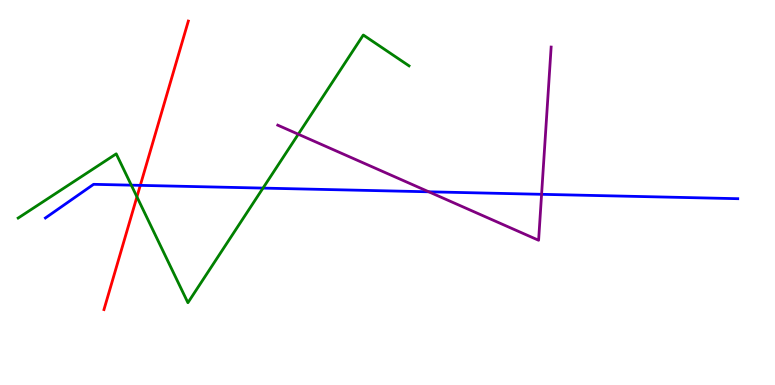[{'lines': ['blue', 'red'], 'intersections': [{'x': 1.81, 'y': 5.19}]}, {'lines': ['green', 'red'], 'intersections': [{'x': 1.77, 'y': 4.89}]}, {'lines': ['purple', 'red'], 'intersections': []}, {'lines': ['blue', 'green'], 'intersections': [{'x': 1.69, 'y': 5.19}, {'x': 3.39, 'y': 5.11}]}, {'lines': ['blue', 'purple'], 'intersections': [{'x': 5.53, 'y': 5.02}, {'x': 6.99, 'y': 4.95}]}, {'lines': ['green', 'purple'], 'intersections': [{'x': 3.85, 'y': 6.51}]}]